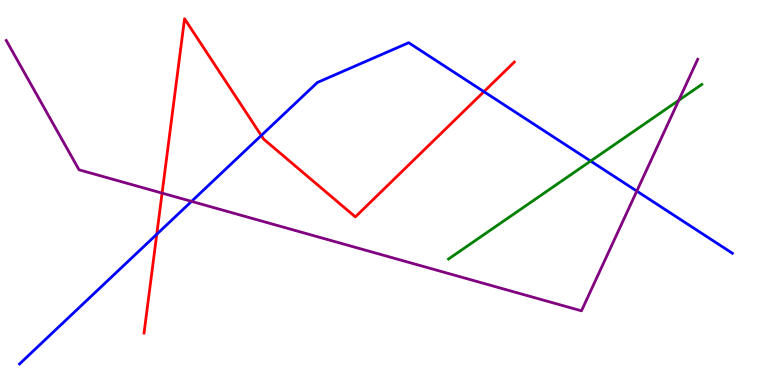[{'lines': ['blue', 'red'], 'intersections': [{'x': 2.02, 'y': 3.92}, {'x': 3.37, 'y': 6.48}, {'x': 6.24, 'y': 7.62}]}, {'lines': ['green', 'red'], 'intersections': []}, {'lines': ['purple', 'red'], 'intersections': [{'x': 2.09, 'y': 4.98}]}, {'lines': ['blue', 'green'], 'intersections': [{'x': 7.62, 'y': 5.82}]}, {'lines': ['blue', 'purple'], 'intersections': [{'x': 2.47, 'y': 4.77}, {'x': 8.22, 'y': 5.04}]}, {'lines': ['green', 'purple'], 'intersections': [{'x': 8.76, 'y': 7.39}]}]